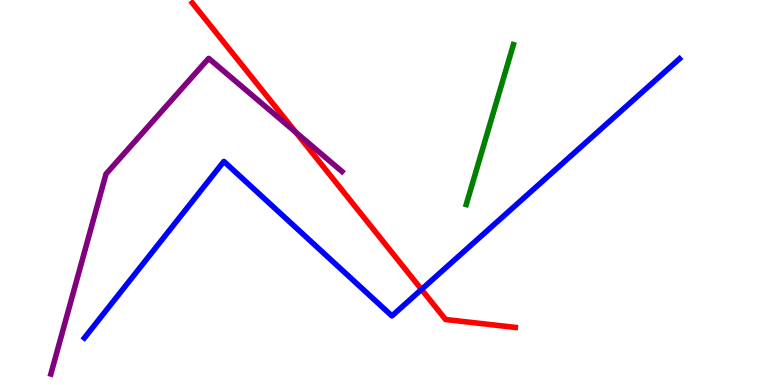[{'lines': ['blue', 'red'], 'intersections': [{'x': 5.44, 'y': 2.48}]}, {'lines': ['green', 'red'], 'intersections': []}, {'lines': ['purple', 'red'], 'intersections': [{'x': 3.82, 'y': 6.56}]}, {'lines': ['blue', 'green'], 'intersections': []}, {'lines': ['blue', 'purple'], 'intersections': []}, {'lines': ['green', 'purple'], 'intersections': []}]